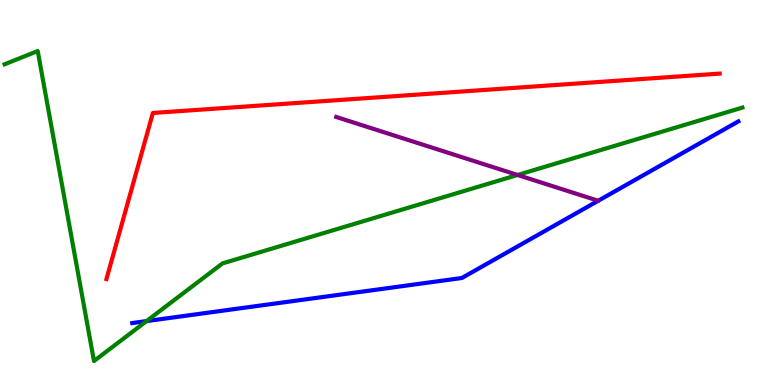[{'lines': ['blue', 'red'], 'intersections': []}, {'lines': ['green', 'red'], 'intersections': []}, {'lines': ['purple', 'red'], 'intersections': []}, {'lines': ['blue', 'green'], 'intersections': [{'x': 1.89, 'y': 1.66}]}, {'lines': ['blue', 'purple'], 'intersections': []}, {'lines': ['green', 'purple'], 'intersections': [{'x': 6.68, 'y': 5.46}]}]